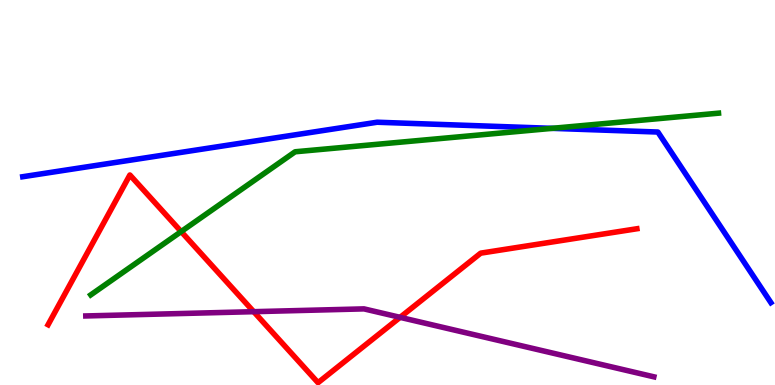[{'lines': ['blue', 'red'], 'intersections': []}, {'lines': ['green', 'red'], 'intersections': [{'x': 2.34, 'y': 3.98}]}, {'lines': ['purple', 'red'], 'intersections': [{'x': 3.27, 'y': 1.9}, {'x': 5.16, 'y': 1.76}]}, {'lines': ['blue', 'green'], 'intersections': [{'x': 7.12, 'y': 6.67}]}, {'lines': ['blue', 'purple'], 'intersections': []}, {'lines': ['green', 'purple'], 'intersections': []}]